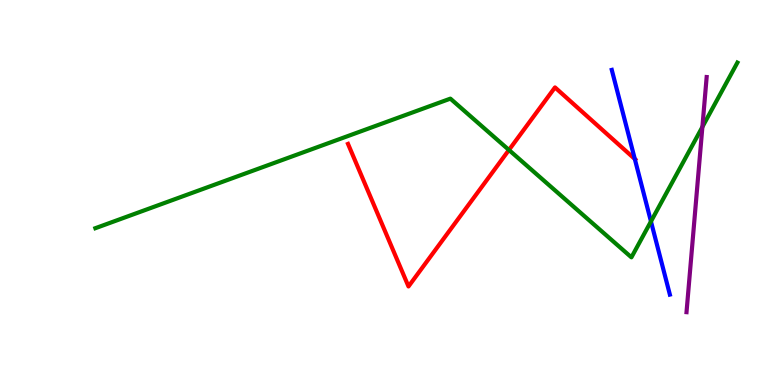[{'lines': ['blue', 'red'], 'intersections': [{'x': 8.19, 'y': 5.87}]}, {'lines': ['green', 'red'], 'intersections': [{'x': 6.57, 'y': 6.1}]}, {'lines': ['purple', 'red'], 'intersections': []}, {'lines': ['blue', 'green'], 'intersections': [{'x': 8.4, 'y': 4.25}]}, {'lines': ['blue', 'purple'], 'intersections': []}, {'lines': ['green', 'purple'], 'intersections': [{'x': 9.06, 'y': 6.7}]}]